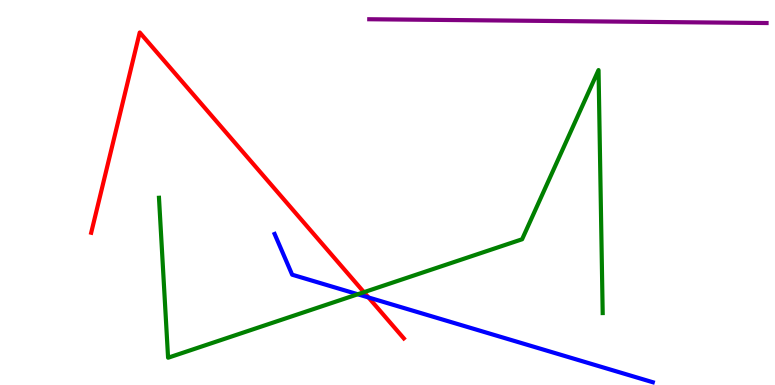[{'lines': ['blue', 'red'], 'intersections': [{'x': 4.75, 'y': 2.27}]}, {'lines': ['green', 'red'], 'intersections': [{'x': 4.7, 'y': 2.41}]}, {'lines': ['purple', 'red'], 'intersections': []}, {'lines': ['blue', 'green'], 'intersections': [{'x': 4.62, 'y': 2.36}]}, {'lines': ['blue', 'purple'], 'intersections': []}, {'lines': ['green', 'purple'], 'intersections': []}]